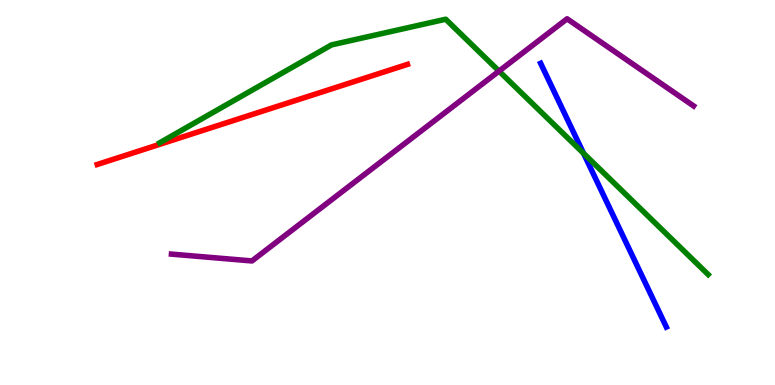[{'lines': ['blue', 'red'], 'intersections': []}, {'lines': ['green', 'red'], 'intersections': []}, {'lines': ['purple', 'red'], 'intersections': []}, {'lines': ['blue', 'green'], 'intersections': [{'x': 7.53, 'y': 6.02}]}, {'lines': ['blue', 'purple'], 'intersections': []}, {'lines': ['green', 'purple'], 'intersections': [{'x': 6.44, 'y': 8.15}]}]